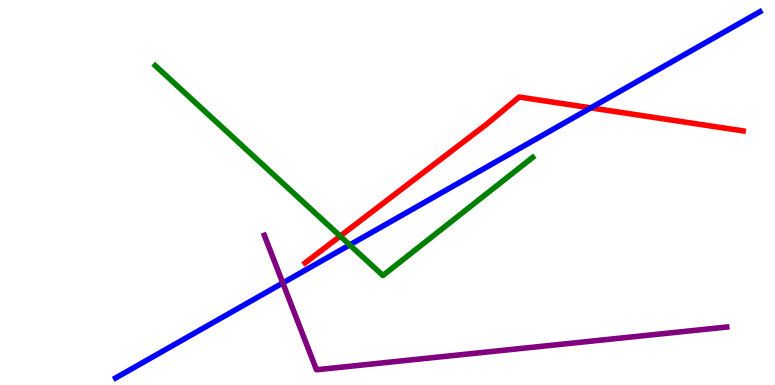[{'lines': ['blue', 'red'], 'intersections': [{'x': 7.62, 'y': 7.2}]}, {'lines': ['green', 'red'], 'intersections': [{'x': 4.39, 'y': 3.87}]}, {'lines': ['purple', 'red'], 'intersections': []}, {'lines': ['blue', 'green'], 'intersections': [{'x': 4.51, 'y': 3.64}]}, {'lines': ['blue', 'purple'], 'intersections': [{'x': 3.65, 'y': 2.65}]}, {'lines': ['green', 'purple'], 'intersections': []}]